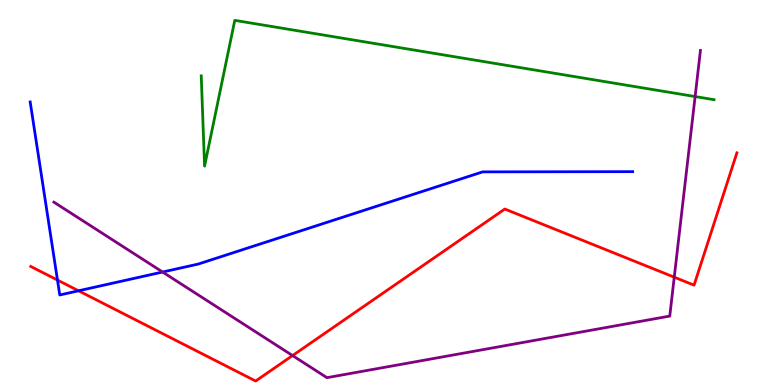[{'lines': ['blue', 'red'], 'intersections': [{'x': 0.742, 'y': 2.73}, {'x': 1.01, 'y': 2.45}]}, {'lines': ['green', 'red'], 'intersections': []}, {'lines': ['purple', 'red'], 'intersections': [{'x': 3.77, 'y': 0.765}, {'x': 8.7, 'y': 2.8}]}, {'lines': ['blue', 'green'], 'intersections': []}, {'lines': ['blue', 'purple'], 'intersections': [{'x': 2.1, 'y': 2.93}]}, {'lines': ['green', 'purple'], 'intersections': [{'x': 8.97, 'y': 7.49}]}]